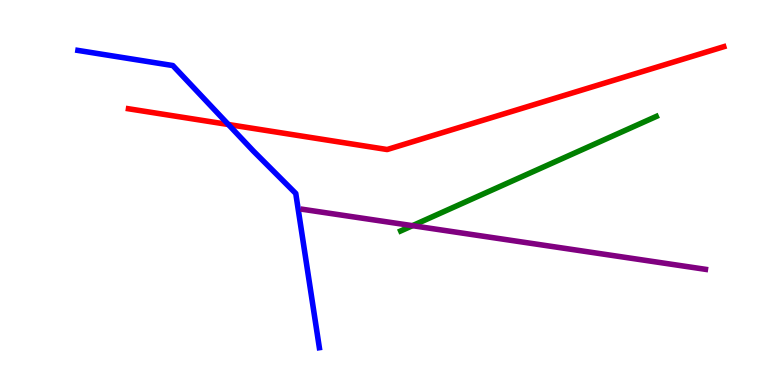[{'lines': ['blue', 'red'], 'intersections': [{'x': 2.95, 'y': 6.77}]}, {'lines': ['green', 'red'], 'intersections': []}, {'lines': ['purple', 'red'], 'intersections': []}, {'lines': ['blue', 'green'], 'intersections': []}, {'lines': ['blue', 'purple'], 'intersections': []}, {'lines': ['green', 'purple'], 'intersections': [{'x': 5.32, 'y': 4.14}]}]